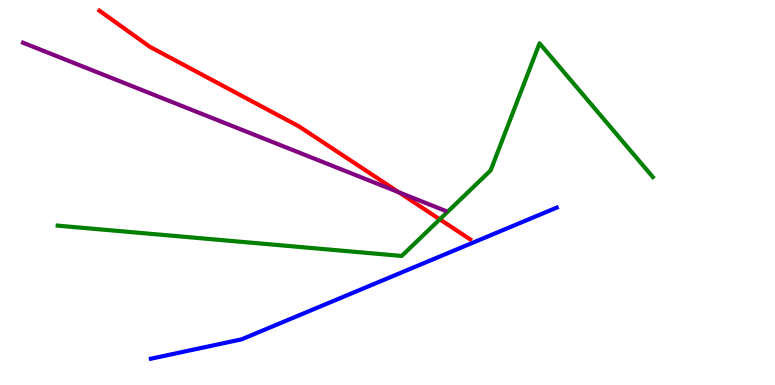[{'lines': ['blue', 'red'], 'intersections': []}, {'lines': ['green', 'red'], 'intersections': [{'x': 5.67, 'y': 4.3}]}, {'lines': ['purple', 'red'], 'intersections': [{'x': 5.15, 'y': 5.01}]}, {'lines': ['blue', 'green'], 'intersections': []}, {'lines': ['blue', 'purple'], 'intersections': []}, {'lines': ['green', 'purple'], 'intersections': []}]